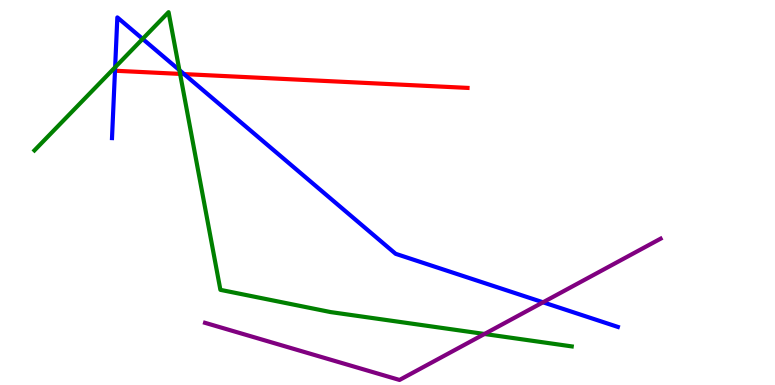[{'lines': ['blue', 'red'], 'intersections': [{'x': 2.38, 'y': 8.08}]}, {'lines': ['green', 'red'], 'intersections': [{'x': 2.32, 'y': 8.08}]}, {'lines': ['purple', 'red'], 'intersections': []}, {'lines': ['blue', 'green'], 'intersections': [{'x': 1.49, 'y': 8.25}, {'x': 1.84, 'y': 8.99}, {'x': 2.31, 'y': 8.18}]}, {'lines': ['blue', 'purple'], 'intersections': [{'x': 7.01, 'y': 2.15}]}, {'lines': ['green', 'purple'], 'intersections': [{'x': 6.25, 'y': 1.33}]}]